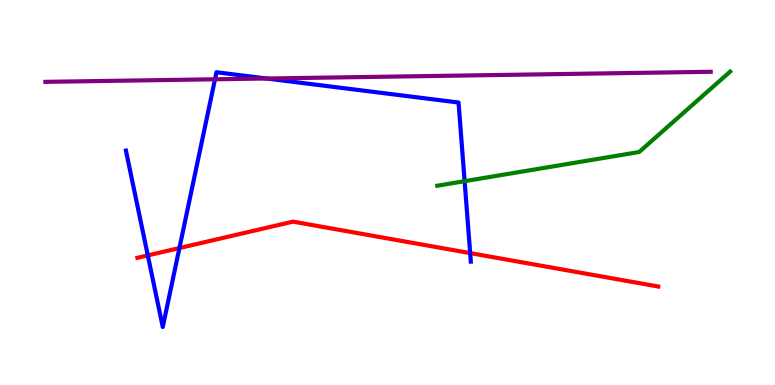[{'lines': ['blue', 'red'], 'intersections': [{'x': 1.91, 'y': 3.37}, {'x': 2.32, 'y': 3.56}, {'x': 6.07, 'y': 3.43}]}, {'lines': ['green', 'red'], 'intersections': []}, {'lines': ['purple', 'red'], 'intersections': []}, {'lines': ['blue', 'green'], 'intersections': [{'x': 6.0, 'y': 5.29}]}, {'lines': ['blue', 'purple'], 'intersections': [{'x': 2.77, 'y': 7.94}, {'x': 3.44, 'y': 7.96}]}, {'lines': ['green', 'purple'], 'intersections': []}]